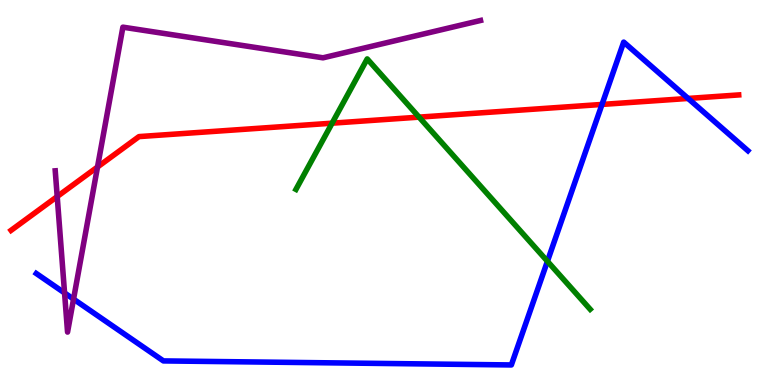[{'lines': ['blue', 'red'], 'intersections': [{'x': 7.77, 'y': 7.29}, {'x': 8.88, 'y': 7.44}]}, {'lines': ['green', 'red'], 'intersections': [{'x': 4.29, 'y': 6.8}, {'x': 5.41, 'y': 6.96}]}, {'lines': ['purple', 'red'], 'intersections': [{'x': 0.738, 'y': 4.9}, {'x': 1.26, 'y': 5.66}]}, {'lines': ['blue', 'green'], 'intersections': [{'x': 7.06, 'y': 3.21}]}, {'lines': ['blue', 'purple'], 'intersections': [{'x': 0.833, 'y': 2.39}, {'x': 0.949, 'y': 2.23}]}, {'lines': ['green', 'purple'], 'intersections': []}]